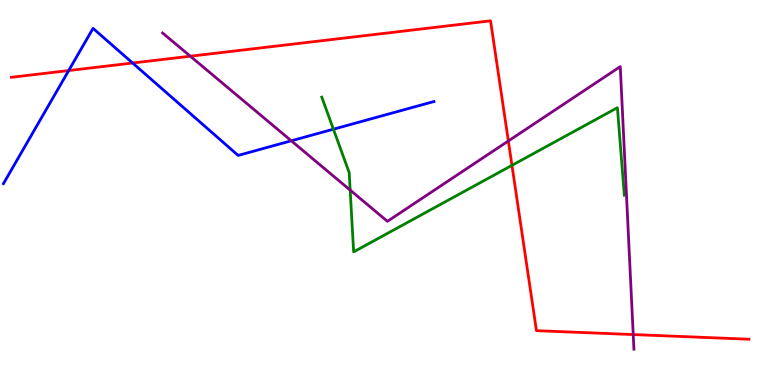[{'lines': ['blue', 'red'], 'intersections': [{'x': 0.886, 'y': 8.17}, {'x': 1.71, 'y': 8.36}]}, {'lines': ['green', 'red'], 'intersections': [{'x': 6.61, 'y': 5.71}]}, {'lines': ['purple', 'red'], 'intersections': [{'x': 2.46, 'y': 8.54}, {'x': 6.56, 'y': 6.34}, {'x': 8.17, 'y': 1.31}]}, {'lines': ['blue', 'green'], 'intersections': [{'x': 4.3, 'y': 6.64}]}, {'lines': ['blue', 'purple'], 'intersections': [{'x': 3.76, 'y': 6.34}]}, {'lines': ['green', 'purple'], 'intersections': [{'x': 4.52, 'y': 5.06}]}]